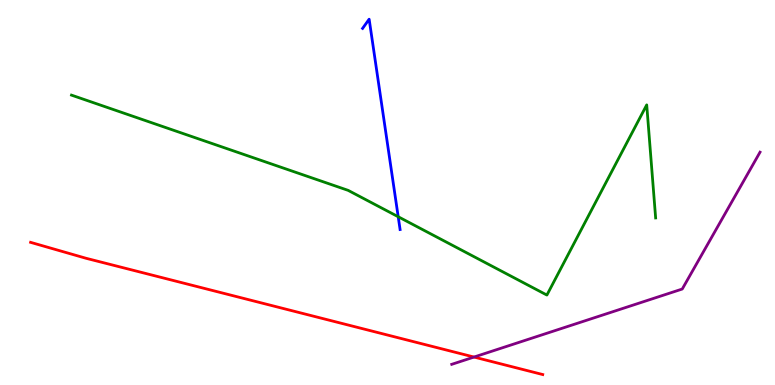[{'lines': ['blue', 'red'], 'intersections': []}, {'lines': ['green', 'red'], 'intersections': []}, {'lines': ['purple', 'red'], 'intersections': [{'x': 6.12, 'y': 0.726}]}, {'lines': ['blue', 'green'], 'intersections': [{'x': 5.14, 'y': 4.37}]}, {'lines': ['blue', 'purple'], 'intersections': []}, {'lines': ['green', 'purple'], 'intersections': []}]